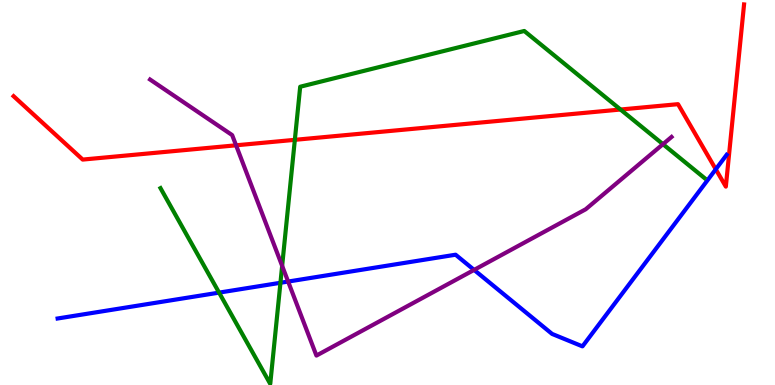[{'lines': ['blue', 'red'], 'intersections': [{'x': 9.24, 'y': 5.6}]}, {'lines': ['green', 'red'], 'intersections': [{'x': 3.8, 'y': 6.37}, {'x': 8.01, 'y': 7.16}]}, {'lines': ['purple', 'red'], 'intersections': [{'x': 3.05, 'y': 6.23}]}, {'lines': ['blue', 'green'], 'intersections': [{'x': 2.83, 'y': 2.4}, {'x': 3.62, 'y': 2.65}]}, {'lines': ['blue', 'purple'], 'intersections': [{'x': 3.72, 'y': 2.69}, {'x': 6.12, 'y': 2.99}]}, {'lines': ['green', 'purple'], 'intersections': [{'x': 3.64, 'y': 3.09}, {'x': 8.55, 'y': 6.26}]}]